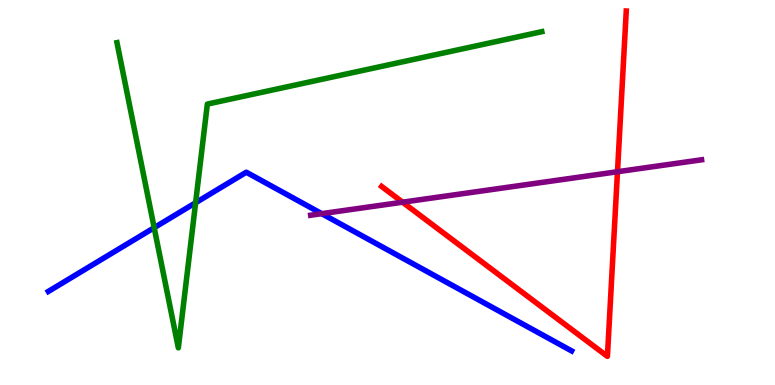[{'lines': ['blue', 'red'], 'intersections': []}, {'lines': ['green', 'red'], 'intersections': []}, {'lines': ['purple', 'red'], 'intersections': [{'x': 5.19, 'y': 4.75}, {'x': 7.97, 'y': 5.54}]}, {'lines': ['blue', 'green'], 'intersections': [{'x': 1.99, 'y': 4.09}, {'x': 2.52, 'y': 4.73}]}, {'lines': ['blue', 'purple'], 'intersections': [{'x': 4.15, 'y': 4.45}]}, {'lines': ['green', 'purple'], 'intersections': []}]